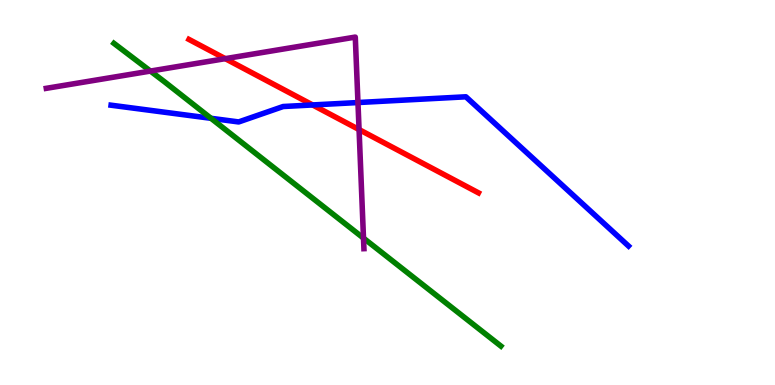[{'lines': ['blue', 'red'], 'intersections': [{'x': 4.03, 'y': 7.27}]}, {'lines': ['green', 'red'], 'intersections': []}, {'lines': ['purple', 'red'], 'intersections': [{'x': 2.91, 'y': 8.48}, {'x': 4.63, 'y': 6.63}]}, {'lines': ['blue', 'green'], 'intersections': [{'x': 2.72, 'y': 6.93}]}, {'lines': ['blue', 'purple'], 'intersections': [{'x': 4.62, 'y': 7.34}]}, {'lines': ['green', 'purple'], 'intersections': [{'x': 1.94, 'y': 8.15}, {'x': 4.69, 'y': 3.81}]}]